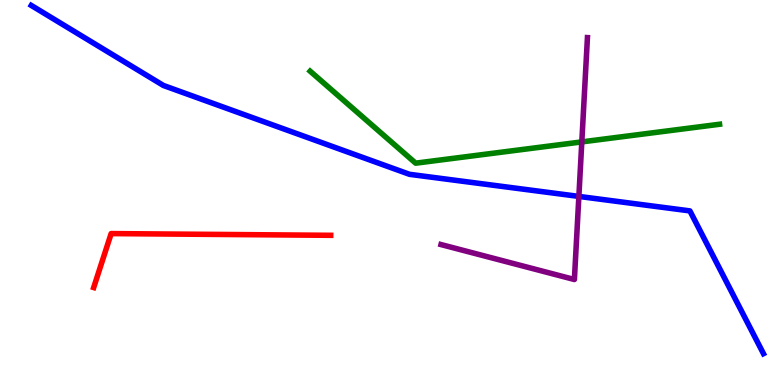[{'lines': ['blue', 'red'], 'intersections': []}, {'lines': ['green', 'red'], 'intersections': []}, {'lines': ['purple', 'red'], 'intersections': []}, {'lines': ['blue', 'green'], 'intersections': []}, {'lines': ['blue', 'purple'], 'intersections': [{'x': 7.47, 'y': 4.9}]}, {'lines': ['green', 'purple'], 'intersections': [{'x': 7.51, 'y': 6.31}]}]